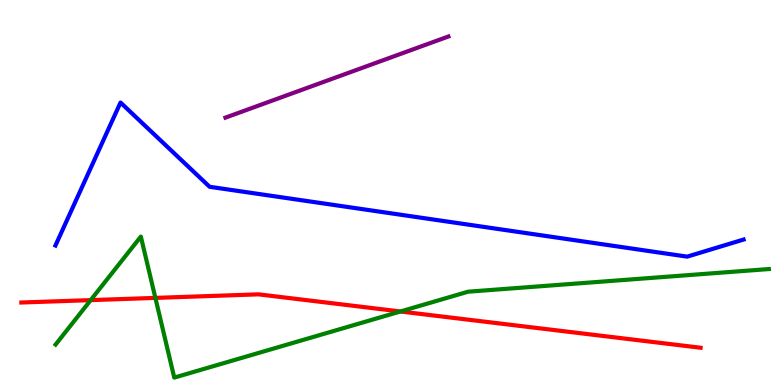[{'lines': ['blue', 'red'], 'intersections': []}, {'lines': ['green', 'red'], 'intersections': [{'x': 1.17, 'y': 2.2}, {'x': 2.0, 'y': 2.26}, {'x': 5.17, 'y': 1.91}]}, {'lines': ['purple', 'red'], 'intersections': []}, {'lines': ['blue', 'green'], 'intersections': []}, {'lines': ['blue', 'purple'], 'intersections': []}, {'lines': ['green', 'purple'], 'intersections': []}]